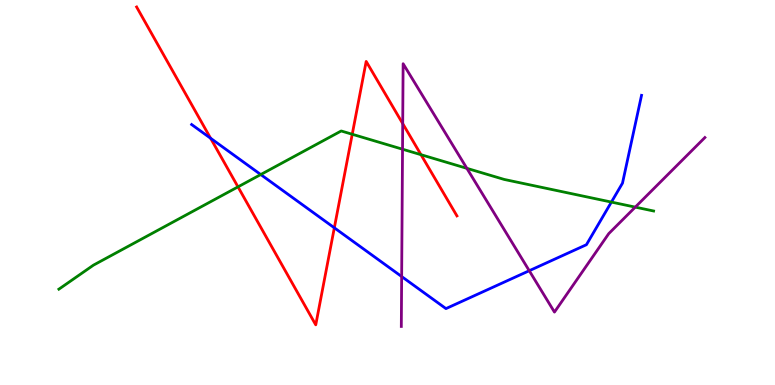[{'lines': ['blue', 'red'], 'intersections': [{'x': 2.72, 'y': 6.41}, {'x': 4.31, 'y': 4.08}]}, {'lines': ['green', 'red'], 'intersections': [{'x': 3.07, 'y': 5.15}, {'x': 4.54, 'y': 6.51}, {'x': 5.43, 'y': 5.98}]}, {'lines': ['purple', 'red'], 'intersections': [{'x': 5.2, 'y': 6.79}]}, {'lines': ['blue', 'green'], 'intersections': [{'x': 3.36, 'y': 5.47}, {'x': 7.89, 'y': 4.75}]}, {'lines': ['blue', 'purple'], 'intersections': [{'x': 5.18, 'y': 2.82}, {'x': 6.83, 'y': 2.97}]}, {'lines': ['green', 'purple'], 'intersections': [{'x': 5.19, 'y': 6.12}, {'x': 6.02, 'y': 5.63}, {'x': 8.2, 'y': 4.62}]}]